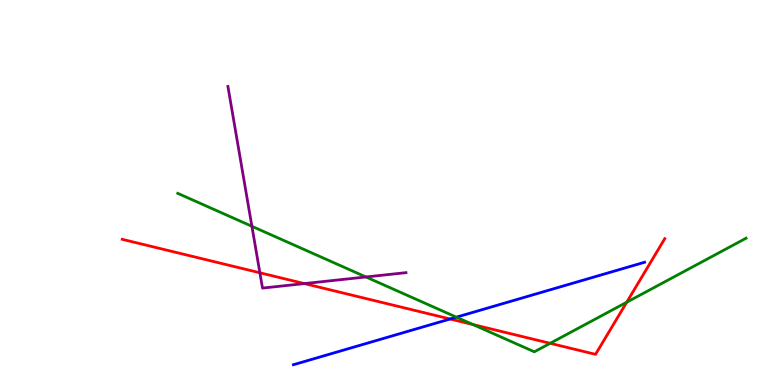[{'lines': ['blue', 'red'], 'intersections': [{'x': 5.81, 'y': 1.71}]}, {'lines': ['green', 'red'], 'intersections': [{'x': 6.1, 'y': 1.57}, {'x': 7.1, 'y': 1.08}, {'x': 8.09, 'y': 2.15}]}, {'lines': ['purple', 'red'], 'intersections': [{'x': 3.35, 'y': 2.91}, {'x': 3.93, 'y': 2.63}]}, {'lines': ['blue', 'green'], 'intersections': [{'x': 5.89, 'y': 1.76}]}, {'lines': ['blue', 'purple'], 'intersections': []}, {'lines': ['green', 'purple'], 'intersections': [{'x': 3.25, 'y': 4.12}, {'x': 4.72, 'y': 2.81}]}]